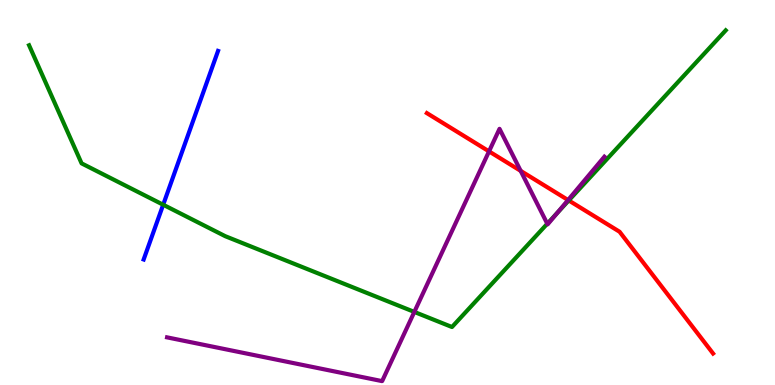[{'lines': ['blue', 'red'], 'intersections': []}, {'lines': ['green', 'red'], 'intersections': [{'x': 7.34, 'y': 4.79}]}, {'lines': ['purple', 'red'], 'intersections': [{'x': 6.31, 'y': 6.07}, {'x': 6.72, 'y': 5.56}, {'x': 7.33, 'y': 4.8}]}, {'lines': ['blue', 'green'], 'intersections': [{'x': 2.11, 'y': 4.68}]}, {'lines': ['blue', 'purple'], 'intersections': []}, {'lines': ['green', 'purple'], 'intersections': [{'x': 5.35, 'y': 1.9}, {'x': 7.06, 'y': 4.19}, {'x': 7.19, 'y': 4.47}]}]